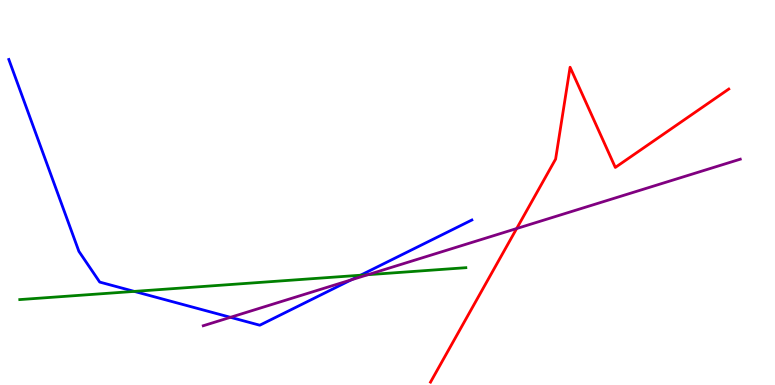[{'lines': ['blue', 'red'], 'intersections': []}, {'lines': ['green', 'red'], 'intersections': []}, {'lines': ['purple', 'red'], 'intersections': [{'x': 6.67, 'y': 4.06}]}, {'lines': ['blue', 'green'], 'intersections': [{'x': 1.73, 'y': 2.43}, {'x': 4.65, 'y': 2.85}]}, {'lines': ['blue', 'purple'], 'intersections': [{'x': 2.97, 'y': 1.76}, {'x': 4.53, 'y': 2.73}]}, {'lines': ['green', 'purple'], 'intersections': [{'x': 4.75, 'y': 2.86}]}]